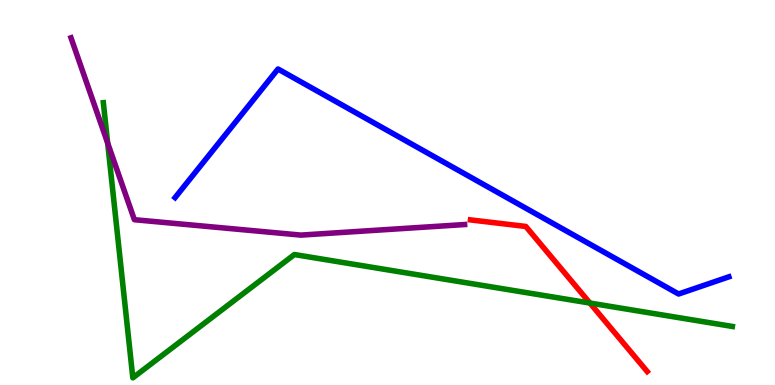[{'lines': ['blue', 'red'], 'intersections': []}, {'lines': ['green', 'red'], 'intersections': [{'x': 7.61, 'y': 2.13}]}, {'lines': ['purple', 'red'], 'intersections': []}, {'lines': ['blue', 'green'], 'intersections': []}, {'lines': ['blue', 'purple'], 'intersections': []}, {'lines': ['green', 'purple'], 'intersections': [{'x': 1.39, 'y': 6.28}]}]